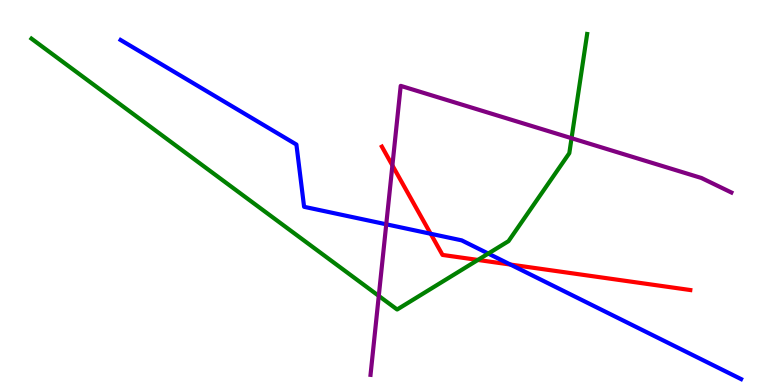[{'lines': ['blue', 'red'], 'intersections': [{'x': 5.56, 'y': 3.93}, {'x': 6.59, 'y': 3.13}]}, {'lines': ['green', 'red'], 'intersections': [{'x': 6.17, 'y': 3.25}]}, {'lines': ['purple', 'red'], 'intersections': [{'x': 5.06, 'y': 5.7}]}, {'lines': ['blue', 'green'], 'intersections': [{'x': 6.3, 'y': 3.41}]}, {'lines': ['blue', 'purple'], 'intersections': [{'x': 4.98, 'y': 4.17}]}, {'lines': ['green', 'purple'], 'intersections': [{'x': 4.89, 'y': 2.31}, {'x': 7.37, 'y': 6.41}]}]